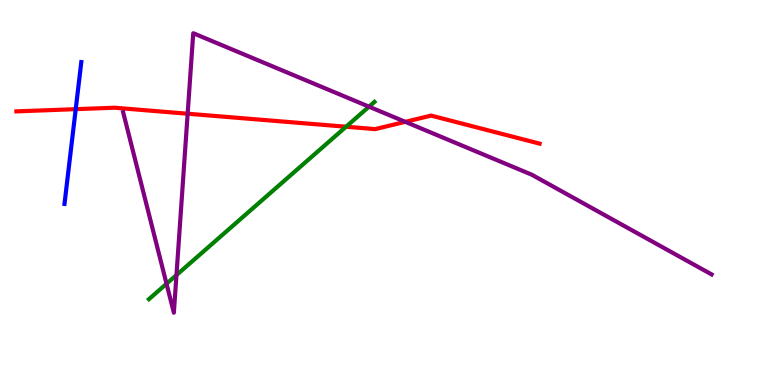[{'lines': ['blue', 'red'], 'intersections': [{'x': 0.977, 'y': 7.16}]}, {'lines': ['green', 'red'], 'intersections': [{'x': 4.47, 'y': 6.71}]}, {'lines': ['purple', 'red'], 'intersections': [{'x': 2.42, 'y': 7.05}, {'x': 5.23, 'y': 6.84}]}, {'lines': ['blue', 'green'], 'intersections': []}, {'lines': ['blue', 'purple'], 'intersections': []}, {'lines': ['green', 'purple'], 'intersections': [{'x': 2.15, 'y': 2.63}, {'x': 2.28, 'y': 2.86}, {'x': 4.76, 'y': 7.23}]}]